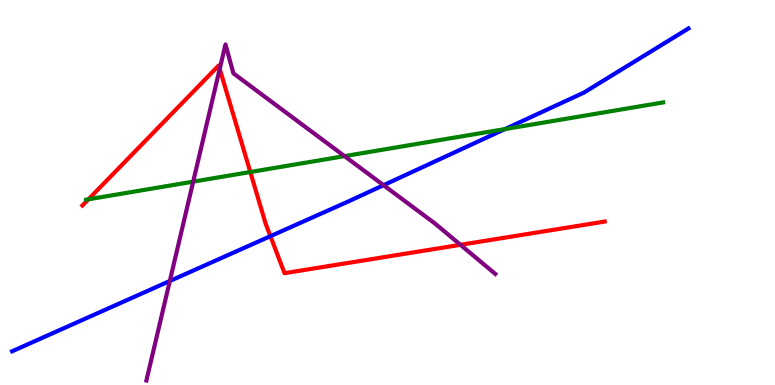[{'lines': ['blue', 'red'], 'intersections': [{'x': 3.49, 'y': 3.87}]}, {'lines': ['green', 'red'], 'intersections': [{'x': 1.14, 'y': 4.82}, {'x': 3.23, 'y': 5.53}]}, {'lines': ['purple', 'red'], 'intersections': [{'x': 2.84, 'y': 8.21}, {'x': 5.94, 'y': 3.64}]}, {'lines': ['blue', 'green'], 'intersections': [{'x': 6.52, 'y': 6.65}]}, {'lines': ['blue', 'purple'], 'intersections': [{'x': 2.19, 'y': 2.7}, {'x': 4.95, 'y': 5.19}]}, {'lines': ['green', 'purple'], 'intersections': [{'x': 2.49, 'y': 5.28}, {'x': 4.45, 'y': 5.94}]}]